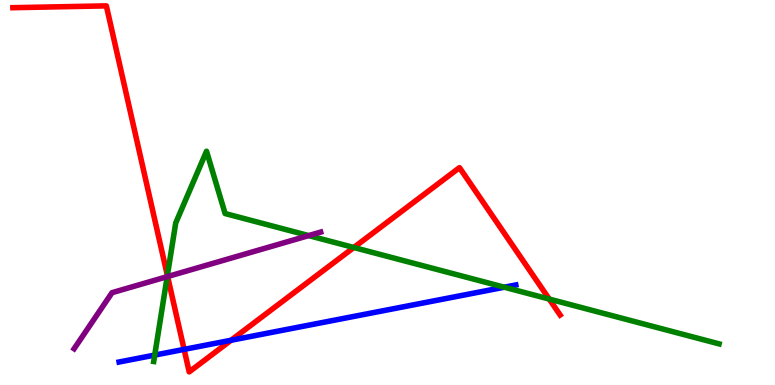[{'lines': ['blue', 'red'], 'intersections': [{'x': 2.38, 'y': 0.925}, {'x': 2.98, 'y': 1.16}]}, {'lines': ['green', 'red'], 'intersections': [{'x': 2.16, 'y': 2.84}, {'x': 4.57, 'y': 3.57}, {'x': 7.09, 'y': 2.23}]}, {'lines': ['purple', 'red'], 'intersections': [{'x': 2.16, 'y': 2.82}]}, {'lines': ['blue', 'green'], 'intersections': [{'x': 2.0, 'y': 0.777}, {'x': 6.51, 'y': 2.54}]}, {'lines': ['blue', 'purple'], 'intersections': []}, {'lines': ['green', 'purple'], 'intersections': [{'x': 2.16, 'y': 2.81}, {'x': 3.98, 'y': 3.88}]}]